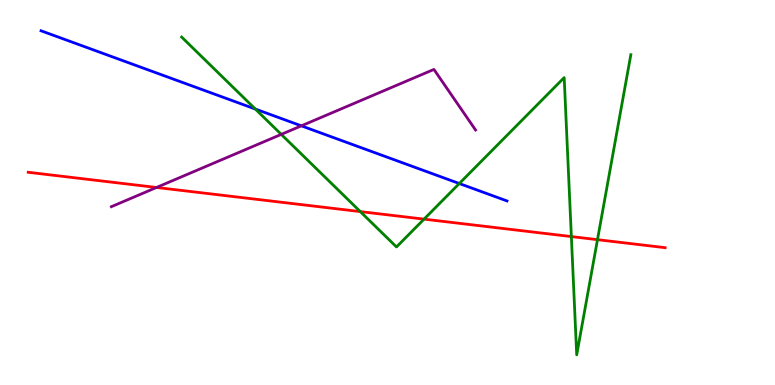[{'lines': ['blue', 'red'], 'intersections': []}, {'lines': ['green', 'red'], 'intersections': [{'x': 4.65, 'y': 4.5}, {'x': 5.47, 'y': 4.31}, {'x': 7.37, 'y': 3.86}, {'x': 7.71, 'y': 3.77}]}, {'lines': ['purple', 'red'], 'intersections': [{'x': 2.02, 'y': 5.13}]}, {'lines': ['blue', 'green'], 'intersections': [{'x': 3.29, 'y': 7.17}, {'x': 5.93, 'y': 5.23}]}, {'lines': ['blue', 'purple'], 'intersections': [{'x': 3.89, 'y': 6.73}]}, {'lines': ['green', 'purple'], 'intersections': [{'x': 3.63, 'y': 6.51}]}]